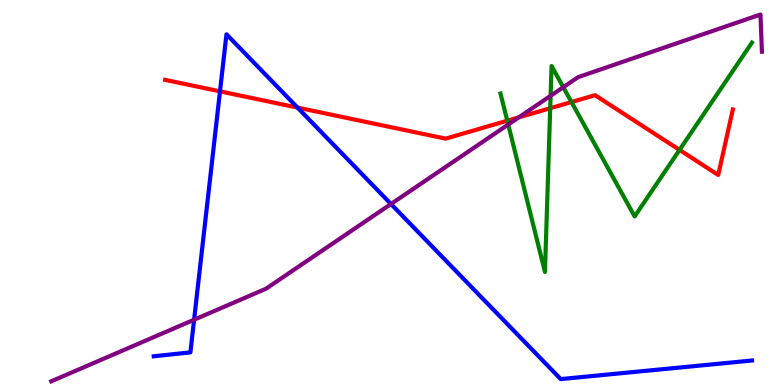[{'lines': ['blue', 'red'], 'intersections': [{'x': 2.84, 'y': 7.63}, {'x': 3.84, 'y': 7.21}]}, {'lines': ['green', 'red'], 'intersections': [{'x': 6.55, 'y': 6.86}, {'x': 7.1, 'y': 7.19}, {'x': 7.37, 'y': 7.35}, {'x': 8.77, 'y': 6.11}]}, {'lines': ['purple', 'red'], 'intersections': [{'x': 6.69, 'y': 6.95}]}, {'lines': ['blue', 'green'], 'intersections': []}, {'lines': ['blue', 'purple'], 'intersections': [{'x': 2.5, 'y': 1.7}, {'x': 5.04, 'y': 4.7}]}, {'lines': ['green', 'purple'], 'intersections': [{'x': 6.56, 'y': 6.77}, {'x': 7.1, 'y': 7.51}, {'x': 7.27, 'y': 7.73}]}]